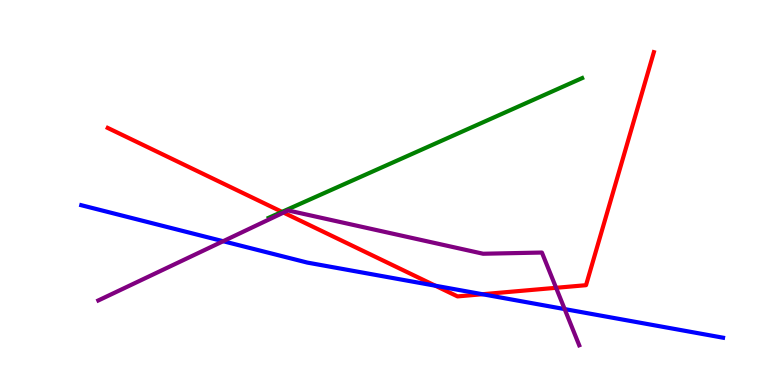[{'lines': ['blue', 'red'], 'intersections': [{'x': 5.62, 'y': 2.58}, {'x': 6.23, 'y': 2.36}]}, {'lines': ['green', 'red'], 'intersections': [{'x': 3.64, 'y': 4.5}]}, {'lines': ['purple', 'red'], 'intersections': [{'x': 3.66, 'y': 4.48}, {'x': 7.18, 'y': 2.52}]}, {'lines': ['blue', 'green'], 'intersections': []}, {'lines': ['blue', 'purple'], 'intersections': [{'x': 2.88, 'y': 3.73}, {'x': 7.29, 'y': 1.97}]}, {'lines': ['green', 'purple'], 'intersections': []}]